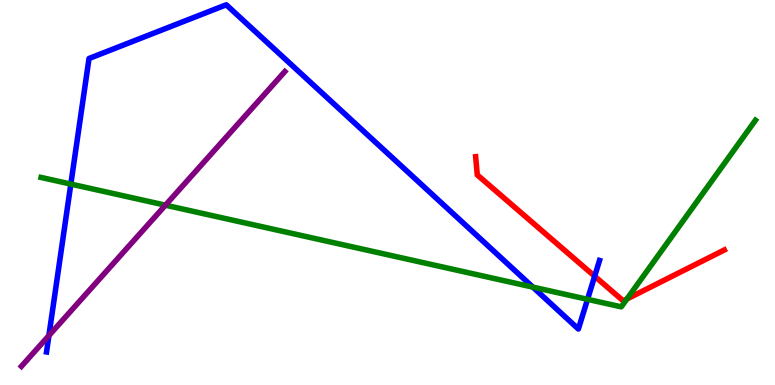[{'lines': ['blue', 'red'], 'intersections': [{'x': 7.67, 'y': 2.83}]}, {'lines': ['green', 'red'], 'intersections': [{'x': 8.09, 'y': 2.23}]}, {'lines': ['purple', 'red'], 'intersections': []}, {'lines': ['blue', 'green'], 'intersections': [{'x': 0.914, 'y': 5.22}, {'x': 6.88, 'y': 2.54}, {'x': 7.58, 'y': 2.23}]}, {'lines': ['blue', 'purple'], 'intersections': [{'x': 0.631, 'y': 1.28}]}, {'lines': ['green', 'purple'], 'intersections': [{'x': 2.13, 'y': 4.67}]}]